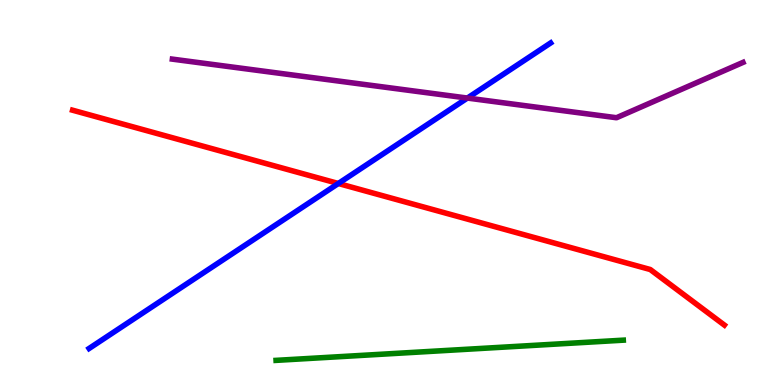[{'lines': ['blue', 'red'], 'intersections': [{'x': 4.37, 'y': 5.23}]}, {'lines': ['green', 'red'], 'intersections': []}, {'lines': ['purple', 'red'], 'intersections': []}, {'lines': ['blue', 'green'], 'intersections': []}, {'lines': ['blue', 'purple'], 'intersections': [{'x': 6.03, 'y': 7.45}]}, {'lines': ['green', 'purple'], 'intersections': []}]